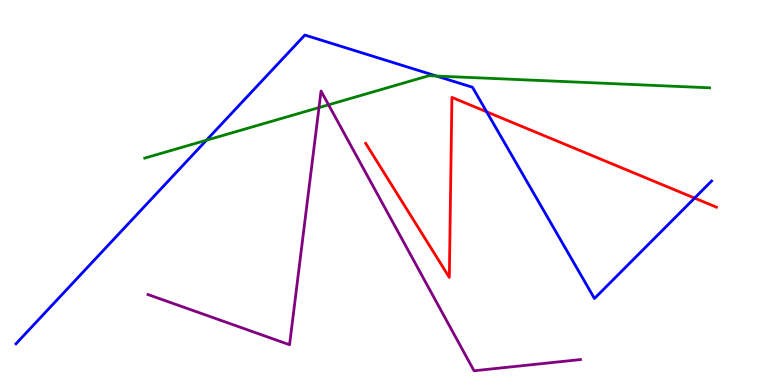[{'lines': ['blue', 'red'], 'intersections': [{'x': 6.28, 'y': 7.1}, {'x': 8.96, 'y': 4.85}]}, {'lines': ['green', 'red'], 'intersections': []}, {'lines': ['purple', 'red'], 'intersections': []}, {'lines': ['blue', 'green'], 'intersections': [{'x': 2.66, 'y': 6.36}, {'x': 5.63, 'y': 8.02}]}, {'lines': ['blue', 'purple'], 'intersections': []}, {'lines': ['green', 'purple'], 'intersections': [{'x': 4.12, 'y': 7.21}, {'x': 4.24, 'y': 7.28}]}]